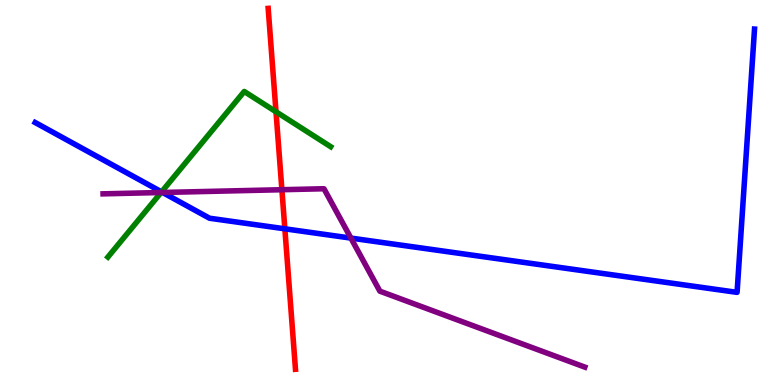[{'lines': ['blue', 'red'], 'intersections': [{'x': 3.68, 'y': 4.06}]}, {'lines': ['green', 'red'], 'intersections': [{'x': 3.56, 'y': 7.1}]}, {'lines': ['purple', 'red'], 'intersections': [{'x': 3.64, 'y': 5.07}]}, {'lines': ['blue', 'green'], 'intersections': [{'x': 2.08, 'y': 5.02}]}, {'lines': ['blue', 'purple'], 'intersections': [{'x': 2.1, 'y': 5.0}, {'x': 4.53, 'y': 3.82}]}, {'lines': ['green', 'purple'], 'intersections': [{'x': 2.08, 'y': 5.0}]}]